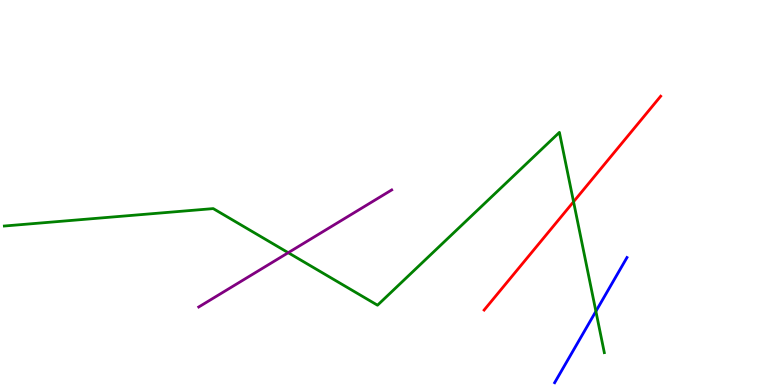[{'lines': ['blue', 'red'], 'intersections': []}, {'lines': ['green', 'red'], 'intersections': [{'x': 7.4, 'y': 4.76}]}, {'lines': ['purple', 'red'], 'intersections': []}, {'lines': ['blue', 'green'], 'intersections': [{'x': 7.69, 'y': 1.91}]}, {'lines': ['blue', 'purple'], 'intersections': []}, {'lines': ['green', 'purple'], 'intersections': [{'x': 3.72, 'y': 3.44}]}]